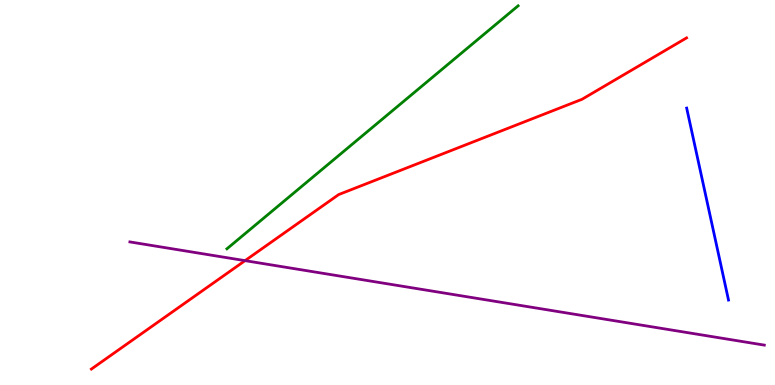[{'lines': ['blue', 'red'], 'intersections': []}, {'lines': ['green', 'red'], 'intersections': []}, {'lines': ['purple', 'red'], 'intersections': [{'x': 3.16, 'y': 3.23}]}, {'lines': ['blue', 'green'], 'intersections': []}, {'lines': ['blue', 'purple'], 'intersections': []}, {'lines': ['green', 'purple'], 'intersections': []}]